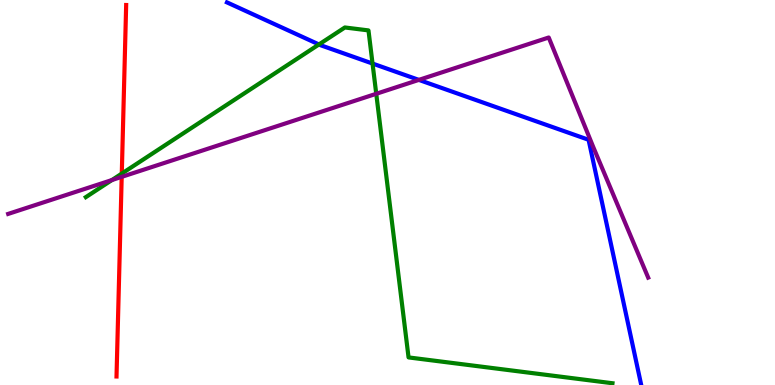[{'lines': ['blue', 'red'], 'intersections': []}, {'lines': ['green', 'red'], 'intersections': [{'x': 1.57, 'y': 5.49}]}, {'lines': ['purple', 'red'], 'intersections': [{'x': 1.57, 'y': 5.41}]}, {'lines': ['blue', 'green'], 'intersections': [{'x': 4.12, 'y': 8.85}, {'x': 4.81, 'y': 8.35}]}, {'lines': ['blue', 'purple'], 'intersections': [{'x': 5.4, 'y': 7.92}]}, {'lines': ['green', 'purple'], 'intersections': [{'x': 1.44, 'y': 5.32}, {'x': 4.85, 'y': 7.56}]}]